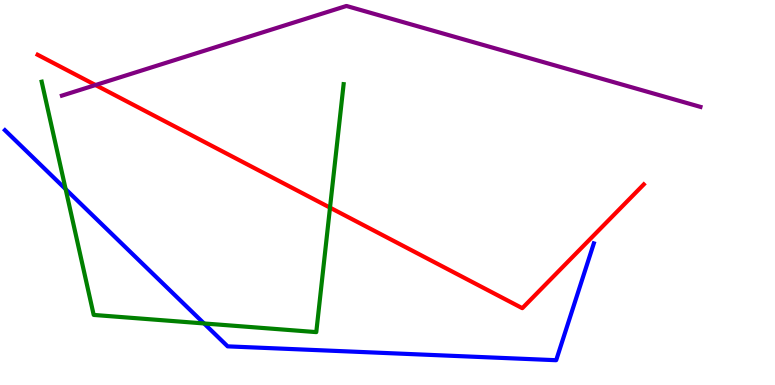[{'lines': ['blue', 'red'], 'intersections': []}, {'lines': ['green', 'red'], 'intersections': [{'x': 4.26, 'y': 4.61}]}, {'lines': ['purple', 'red'], 'intersections': [{'x': 1.23, 'y': 7.79}]}, {'lines': ['blue', 'green'], 'intersections': [{'x': 0.847, 'y': 5.09}, {'x': 2.63, 'y': 1.6}]}, {'lines': ['blue', 'purple'], 'intersections': []}, {'lines': ['green', 'purple'], 'intersections': []}]